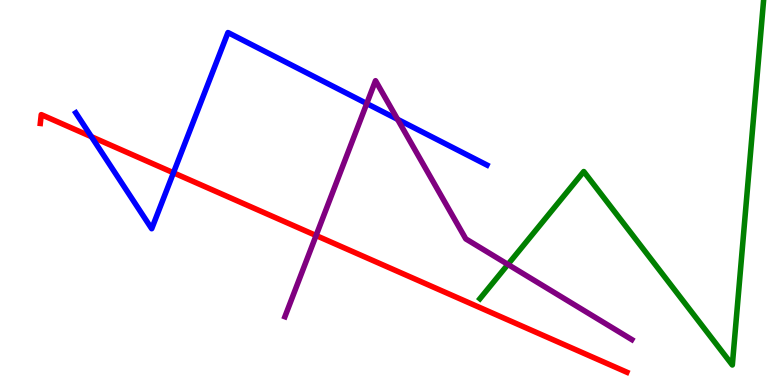[{'lines': ['blue', 'red'], 'intersections': [{'x': 1.18, 'y': 6.45}, {'x': 2.24, 'y': 5.51}]}, {'lines': ['green', 'red'], 'intersections': []}, {'lines': ['purple', 'red'], 'intersections': [{'x': 4.08, 'y': 3.88}]}, {'lines': ['blue', 'green'], 'intersections': []}, {'lines': ['blue', 'purple'], 'intersections': [{'x': 4.73, 'y': 7.31}, {'x': 5.13, 'y': 6.9}]}, {'lines': ['green', 'purple'], 'intersections': [{'x': 6.55, 'y': 3.13}]}]